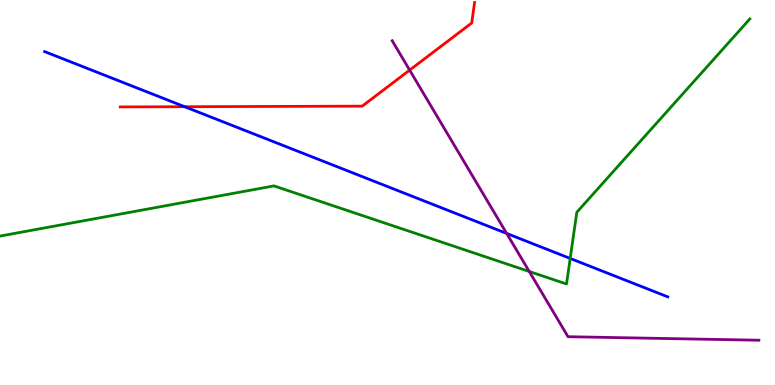[{'lines': ['blue', 'red'], 'intersections': [{'x': 2.38, 'y': 7.23}]}, {'lines': ['green', 'red'], 'intersections': []}, {'lines': ['purple', 'red'], 'intersections': [{'x': 5.29, 'y': 8.18}]}, {'lines': ['blue', 'green'], 'intersections': [{'x': 7.36, 'y': 3.29}]}, {'lines': ['blue', 'purple'], 'intersections': [{'x': 6.54, 'y': 3.94}]}, {'lines': ['green', 'purple'], 'intersections': [{'x': 6.83, 'y': 2.95}]}]